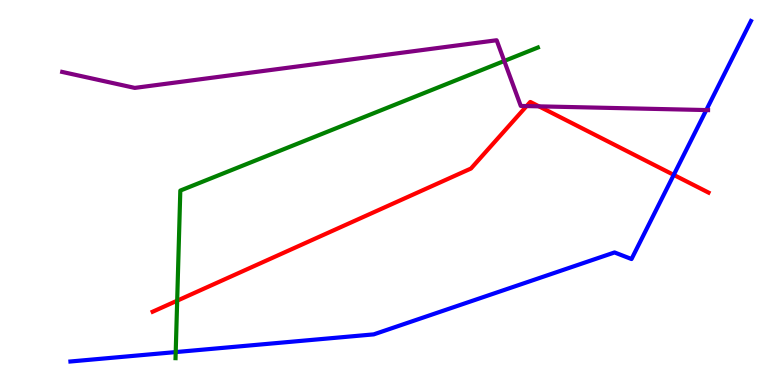[{'lines': ['blue', 'red'], 'intersections': [{'x': 8.69, 'y': 5.46}]}, {'lines': ['green', 'red'], 'intersections': [{'x': 2.29, 'y': 2.19}]}, {'lines': ['purple', 'red'], 'intersections': [{'x': 6.79, 'y': 7.24}, {'x': 6.95, 'y': 7.24}]}, {'lines': ['blue', 'green'], 'intersections': [{'x': 2.27, 'y': 0.855}]}, {'lines': ['blue', 'purple'], 'intersections': [{'x': 9.11, 'y': 7.14}]}, {'lines': ['green', 'purple'], 'intersections': [{'x': 6.51, 'y': 8.42}]}]